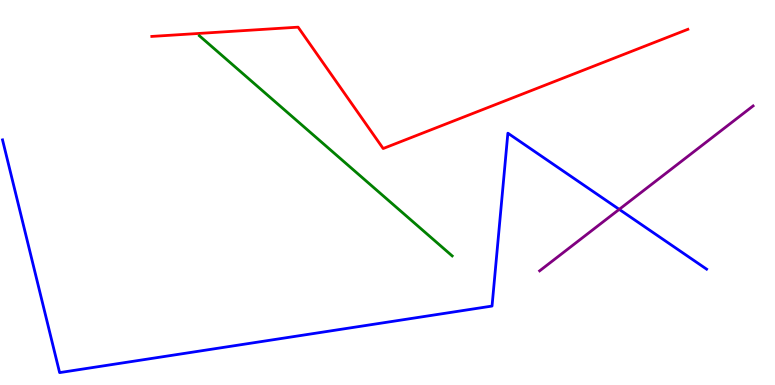[{'lines': ['blue', 'red'], 'intersections': []}, {'lines': ['green', 'red'], 'intersections': []}, {'lines': ['purple', 'red'], 'intersections': []}, {'lines': ['blue', 'green'], 'intersections': []}, {'lines': ['blue', 'purple'], 'intersections': [{'x': 7.99, 'y': 4.56}]}, {'lines': ['green', 'purple'], 'intersections': []}]